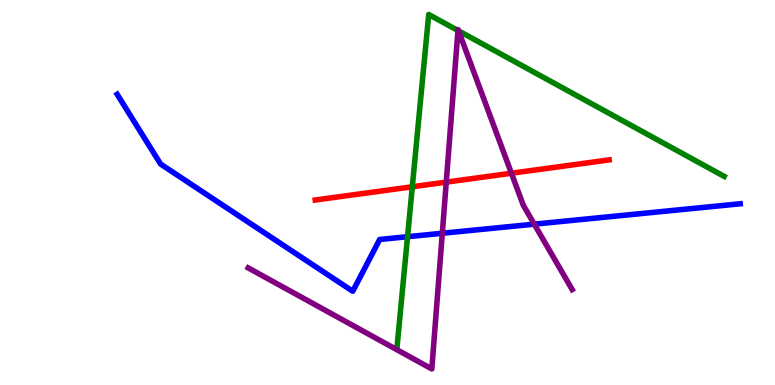[{'lines': ['blue', 'red'], 'intersections': []}, {'lines': ['green', 'red'], 'intersections': [{'x': 5.32, 'y': 5.15}]}, {'lines': ['purple', 'red'], 'intersections': [{'x': 5.76, 'y': 5.27}, {'x': 6.6, 'y': 5.5}]}, {'lines': ['blue', 'green'], 'intersections': [{'x': 5.26, 'y': 3.85}]}, {'lines': ['blue', 'purple'], 'intersections': [{'x': 5.71, 'y': 3.94}, {'x': 6.89, 'y': 4.18}]}, {'lines': ['green', 'purple'], 'intersections': [{'x': 5.91, 'y': 9.21}, {'x': 5.92, 'y': 9.2}]}]